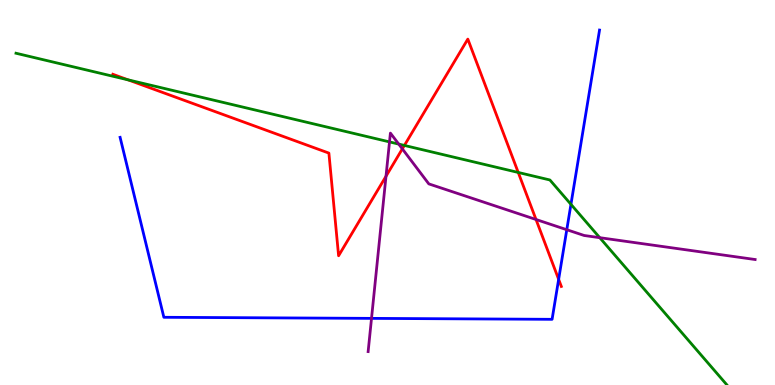[{'lines': ['blue', 'red'], 'intersections': [{'x': 7.21, 'y': 2.74}]}, {'lines': ['green', 'red'], 'intersections': [{'x': 1.65, 'y': 7.93}, {'x': 5.22, 'y': 6.22}, {'x': 6.69, 'y': 5.52}]}, {'lines': ['purple', 'red'], 'intersections': [{'x': 4.98, 'y': 5.42}, {'x': 5.19, 'y': 6.13}, {'x': 6.92, 'y': 4.3}]}, {'lines': ['blue', 'green'], 'intersections': [{'x': 7.37, 'y': 4.69}]}, {'lines': ['blue', 'purple'], 'intersections': [{'x': 4.79, 'y': 1.73}, {'x': 7.31, 'y': 4.03}]}, {'lines': ['green', 'purple'], 'intersections': [{'x': 5.03, 'y': 6.31}, {'x': 5.14, 'y': 6.26}, {'x': 7.74, 'y': 3.83}]}]